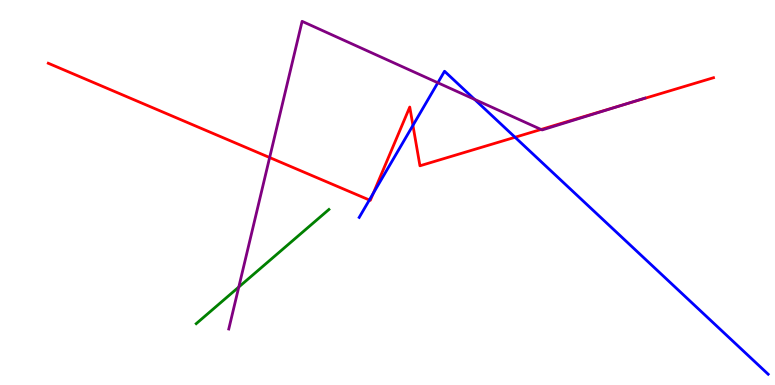[{'lines': ['blue', 'red'], 'intersections': [{'x': 4.77, 'y': 4.8}, {'x': 4.82, 'y': 4.98}, {'x': 5.33, 'y': 6.74}, {'x': 6.65, 'y': 6.43}]}, {'lines': ['green', 'red'], 'intersections': []}, {'lines': ['purple', 'red'], 'intersections': [{'x': 3.48, 'y': 5.91}, {'x': 6.98, 'y': 6.64}, {'x': 8.08, 'y': 7.3}]}, {'lines': ['blue', 'green'], 'intersections': []}, {'lines': ['blue', 'purple'], 'intersections': [{'x': 5.65, 'y': 7.85}, {'x': 6.12, 'y': 7.42}]}, {'lines': ['green', 'purple'], 'intersections': [{'x': 3.08, 'y': 2.54}]}]